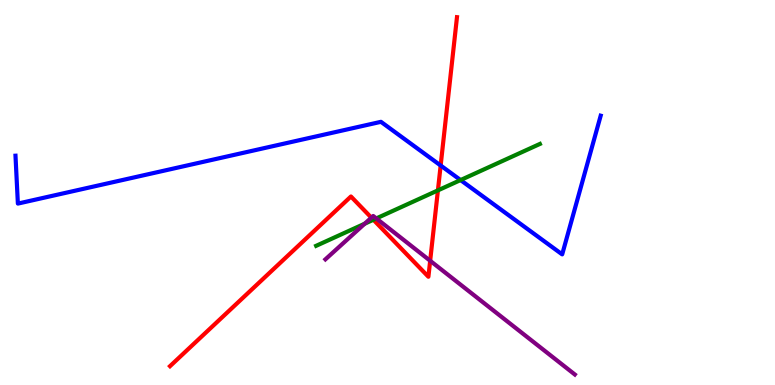[{'lines': ['blue', 'red'], 'intersections': [{'x': 5.69, 'y': 5.7}]}, {'lines': ['green', 'red'], 'intersections': [{'x': 4.82, 'y': 4.29}, {'x': 5.65, 'y': 5.06}]}, {'lines': ['purple', 'red'], 'intersections': [{'x': 4.79, 'y': 4.35}, {'x': 5.55, 'y': 3.23}]}, {'lines': ['blue', 'green'], 'intersections': [{'x': 5.94, 'y': 5.32}]}, {'lines': ['blue', 'purple'], 'intersections': []}, {'lines': ['green', 'purple'], 'intersections': [{'x': 4.71, 'y': 4.19}, {'x': 4.86, 'y': 4.33}]}]